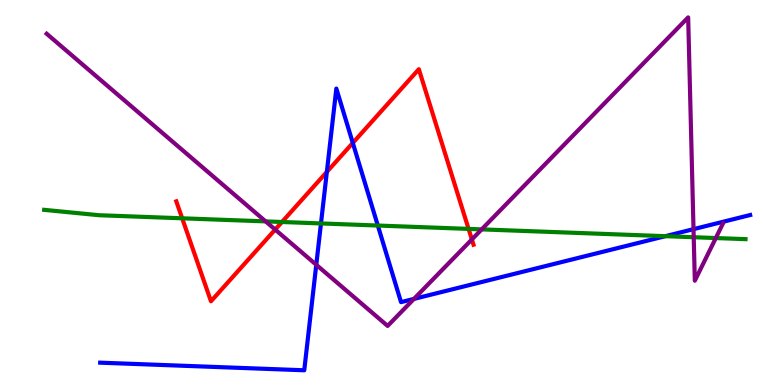[{'lines': ['blue', 'red'], 'intersections': [{'x': 4.22, 'y': 5.53}, {'x': 4.55, 'y': 6.29}]}, {'lines': ['green', 'red'], 'intersections': [{'x': 2.35, 'y': 4.33}, {'x': 3.64, 'y': 4.23}, {'x': 6.05, 'y': 4.05}]}, {'lines': ['purple', 'red'], 'intersections': [{'x': 3.55, 'y': 4.04}, {'x': 6.09, 'y': 3.78}]}, {'lines': ['blue', 'green'], 'intersections': [{'x': 4.14, 'y': 4.2}, {'x': 4.88, 'y': 4.14}, {'x': 8.59, 'y': 3.87}]}, {'lines': ['blue', 'purple'], 'intersections': [{'x': 4.08, 'y': 3.12}, {'x': 5.34, 'y': 2.24}, {'x': 8.95, 'y': 4.05}]}, {'lines': ['green', 'purple'], 'intersections': [{'x': 3.43, 'y': 4.25}, {'x': 6.22, 'y': 4.04}, {'x': 8.95, 'y': 3.84}, {'x': 9.24, 'y': 3.82}]}]